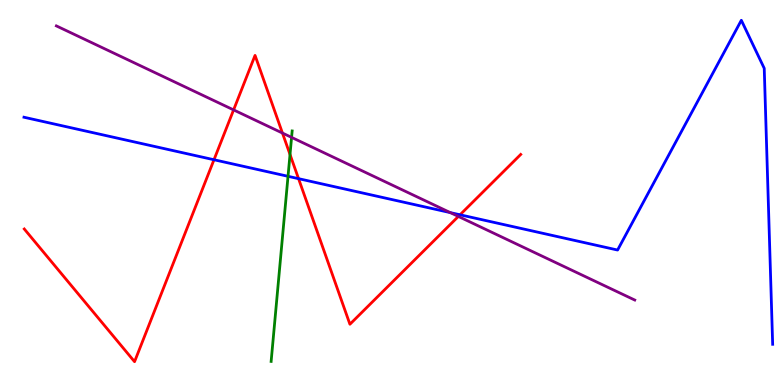[{'lines': ['blue', 'red'], 'intersections': [{'x': 2.76, 'y': 5.85}, {'x': 3.85, 'y': 5.36}, {'x': 5.94, 'y': 4.42}]}, {'lines': ['green', 'red'], 'intersections': [{'x': 3.74, 'y': 5.99}]}, {'lines': ['purple', 'red'], 'intersections': [{'x': 3.01, 'y': 7.15}, {'x': 3.64, 'y': 6.54}, {'x': 5.91, 'y': 4.38}]}, {'lines': ['blue', 'green'], 'intersections': [{'x': 3.72, 'y': 5.42}]}, {'lines': ['blue', 'purple'], 'intersections': [{'x': 5.81, 'y': 4.48}]}, {'lines': ['green', 'purple'], 'intersections': [{'x': 3.76, 'y': 6.43}]}]